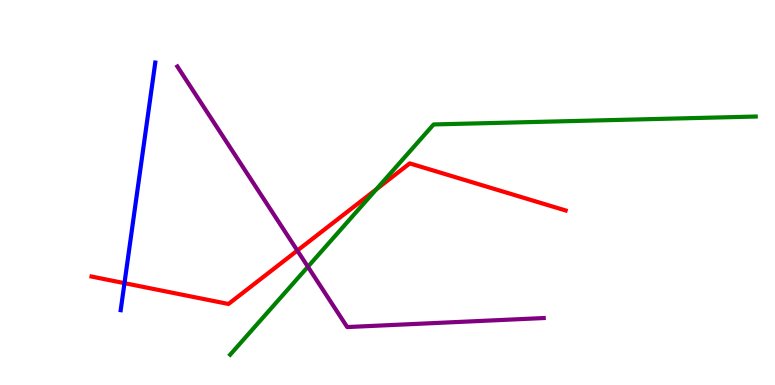[{'lines': ['blue', 'red'], 'intersections': [{'x': 1.61, 'y': 2.65}]}, {'lines': ['green', 'red'], 'intersections': [{'x': 4.86, 'y': 5.08}]}, {'lines': ['purple', 'red'], 'intersections': [{'x': 3.84, 'y': 3.49}]}, {'lines': ['blue', 'green'], 'intersections': []}, {'lines': ['blue', 'purple'], 'intersections': []}, {'lines': ['green', 'purple'], 'intersections': [{'x': 3.97, 'y': 3.07}]}]